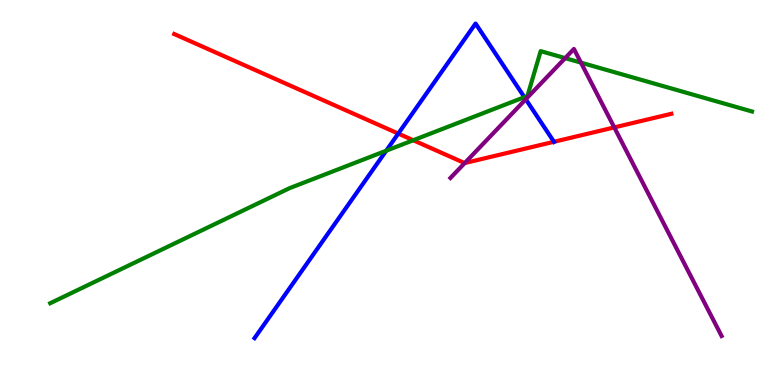[{'lines': ['blue', 'red'], 'intersections': [{'x': 5.14, 'y': 6.53}, {'x': 7.15, 'y': 6.32}]}, {'lines': ['green', 'red'], 'intersections': [{'x': 5.33, 'y': 6.36}]}, {'lines': ['purple', 'red'], 'intersections': [{'x': 6.0, 'y': 5.76}, {'x': 7.93, 'y': 6.69}]}, {'lines': ['blue', 'green'], 'intersections': [{'x': 4.98, 'y': 6.09}, {'x': 6.77, 'y': 7.48}]}, {'lines': ['blue', 'purple'], 'intersections': [{'x': 6.78, 'y': 7.42}]}, {'lines': ['green', 'purple'], 'intersections': [{'x': 7.29, 'y': 8.49}, {'x': 7.5, 'y': 8.37}]}]